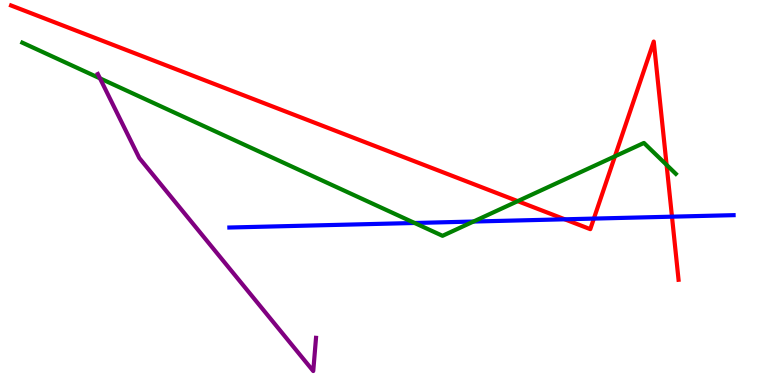[{'lines': ['blue', 'red'], 'intersections': [{'x': 7.29, 'y': 4.3}, {'x': 7.66, 'y': 4.32}, {'x': 8.67, 'y': 4.37}]}, {'lines': ['green', 'red'], 'intersections': [{'x': 6.68, 'y': 4.78}, {'x': 7.93, 'y': 5.94}, {'x': 8.6, 'y': 5.72}]}, {'lines': ['purple', 'red'], 'intersections': []}, {'lines': ['blue', 'green'], 'intersections': [{'x': 5.35, 'y': 4.21}, {'x': 6.11, 'y': 4.25}]}, {'lines': ['blue', 'purple'], 'intersections': []}, {'lines': ['green', 'purple'], 'intersections': [{'x': 1.29, 'y': 7.96}]}]